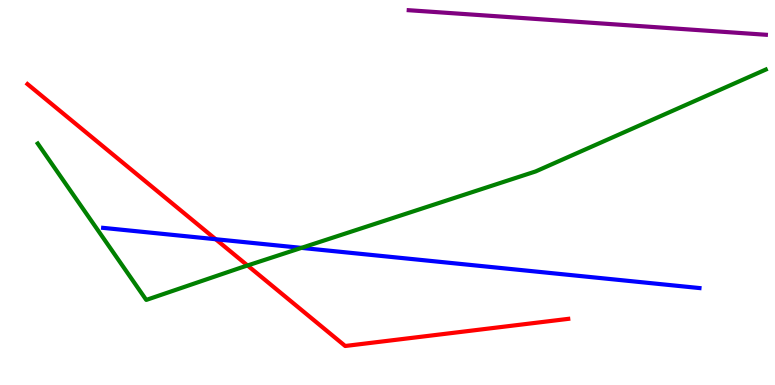[{'lines': ['blue', 'red'], 'intersections': [{'x': 2.78, 'y': 3.79}]}, {'lines': ['green', 'red'], 'intersections': [{'x': 3.19, 'y': 3.1}]}, {'lines': ['purple', 'red'], 'intersections': []}, {'lines': ['blue', 'green'], 'intersections': [{'x': 3.89, 'y': 3.56}]}, {'lines': ['blue', 'purple'], 'intersections': []}, {'lines': ['green', 'purple'], 'intersections': []}]